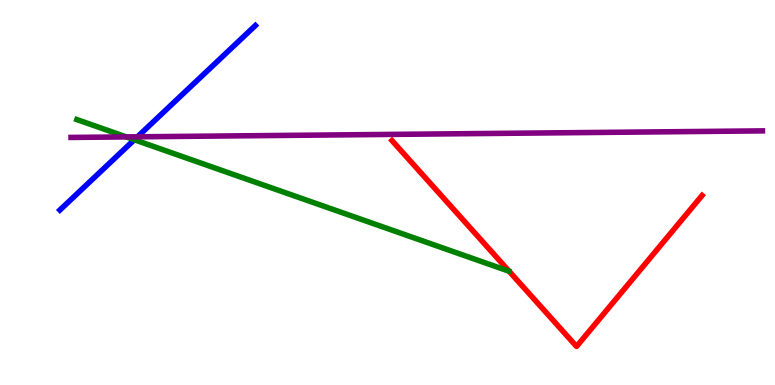[{'lines': ['blue', 'red'], 'intersections': []}, {'lines': ['green', 'red'], 'intersections': []}, {'lines': ['purple', 'red'], 'intersections': []}, {'lines': ['blue', 'green'], 'intersections': [{'x': 1.73, 'y': 6.37}]}, {'lines': ['blue', 'purple'], 'intersections': [{'x': 1.77, 'y': 6.45}]}, {'lines': ['green', 'purple'], 'intersections': [{'x': 1.63, 'y': 6.44}]}]